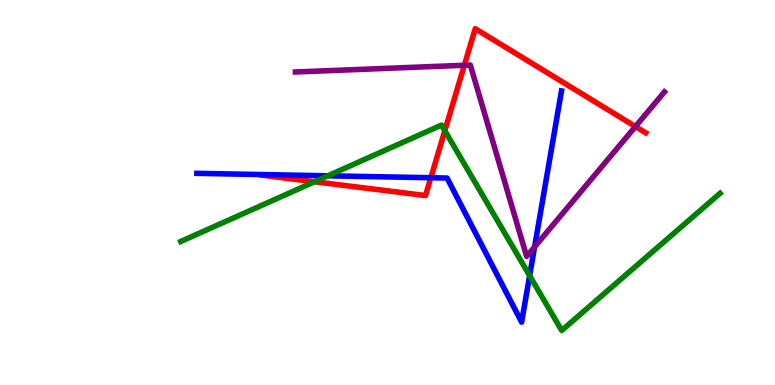[{'lines': ['blue', 'red'], 'intersections': [{'x': 5.56, 'y': 5.38}]}, {'lines': ['green', 'red'], 'intersections': [{'x': 4.06, 'y': 5.28}, {'x': 5.74, 'y': 6.61}]}, {'lines': ['purple', 'red'], 'intersections': [{'x': 5.99, 'y': 8.3}, {'x': 8.2, 'y': 6.71}]}, {'lines': ['blue', 'green'], 'intersections': [{'x': 4.23, 'y': 5.43}, {'x': 6.83, 'y': 2.84}]}, {'lines': ['blue', 'purple'], 'intersections': [{'x': 6.9, 'y': 3.59}]}, {'lines': ['green', 'purple'], 'intersections': []}]